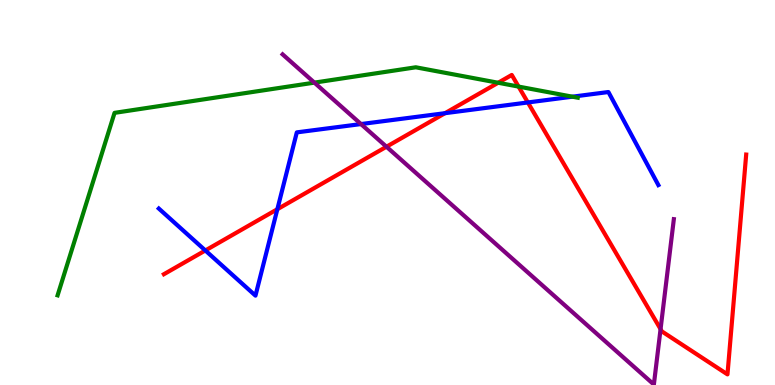[{'lines': ['blue', 'red'], 'intersections': [{'x': 2.65, 'y': 3.49}, {'x': 3.58, 'y': 4.57}, {'x': 5.74, 'y': 7.06}, {'x': 6.81, 'y': 7.34}]}, {'lines': ['green', 'red'], 'intersections': [{'x': 6.43, 'y': 7.85}, {'x': 6.69, 'y': 7.75}]}, {'lines': ['purple', 'red'], 'intersections': [{'x': 4.99, 'y': 6.19}, {'x': 8.52, 'y': 1.45}]}, {'lines': ['blue', 'green'], 'intersections': [{'x': 7.39, 'y': 7.49}]}, {'lines': ['blue', 'purple'], 'intersections': [{'x': 4.66, 'y': 6.78}]}, {'lines': ['green', 'purple'], 'intersections': [{'x': 4.06, 'y': 7.85}]}]